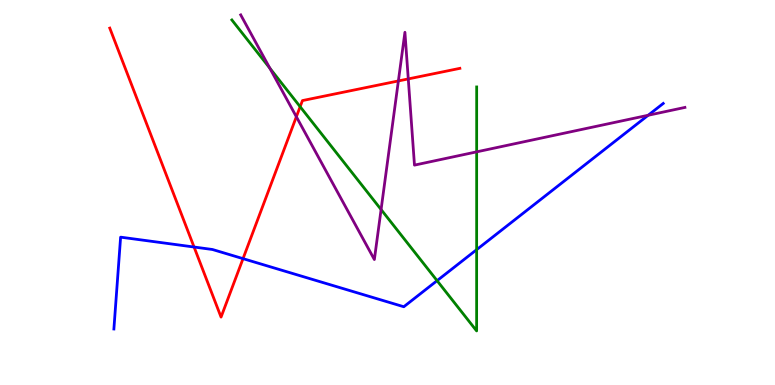[{'lines': ['blue', 'red'], 'intersections': [{'x': 2.5, 'y': 3.58}, {'x': 3.14, 'y': 3.28}]}, {'lines': ['green', 'red'], 'intersections': [{'x': 3.87, 'y': 7.23}]}, {'lines': ['purple', 'red'], 'intersections': [{'x': 3.82, 'y': 6.97}, {'x': 5.14, 'y': 7.9}, {'x': 5.27, 'y': 7.95}]}, {'lines': ['blue', 'green'], 'intersections': [{'x': 5.64, 'y': 2.71}, {'x': 6.15, 'y': 3.52}]}, {'lines': ['blue', 'purple'], 'intersections': [{'x': 8.36, 'y': 7.01}]}, {'lines': ['green', 'purple'], 'intersections': [{'x': 3.48, 'y': 8.23}, {'x': 4.92, 'y': 4.56}, {'x': 6.15, 'y': 6.06}]}]